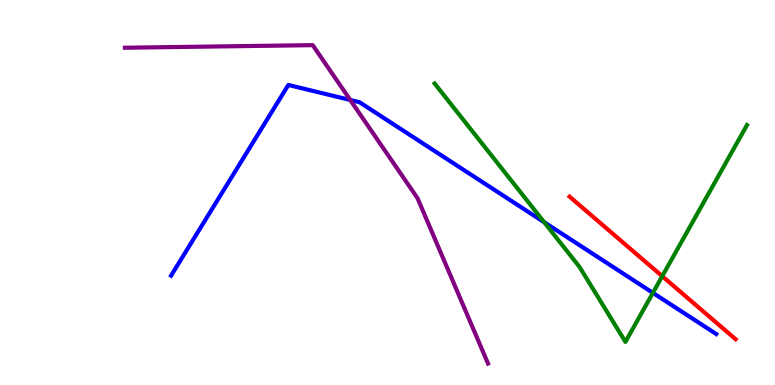[{'lines': ['blue', 'red'], 'intersections': []}, {'lines': ['green', 'red'], 'intersections': [{'x': 8.55, 'y': 2.83}]}, {'lines': ['purple', 'red'], 'intersections': []}, {'lines': ['blue', 'green'], 'intersections': [{'x': 7.02, 'y': 4.23}, {'x': 8.42, 'y': 2.39}]}, {'lines': ['blue', 'purple'], 'intersections': [{'x': 4.52, 'y': 7.4}]}, {'lines': ['green', 'purple'], 'intersections': []}]